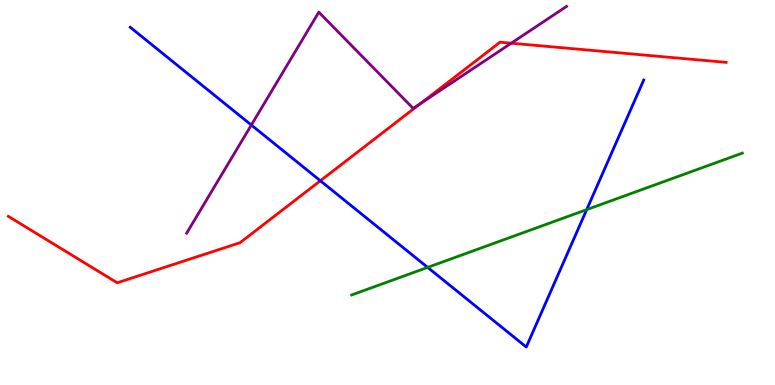[{'lines': ['blue', 'red'], 'intersections': [{'x': 4.13, 'y': 5.31}]}, {'lines': ['green', 'red'], 'intersections': []}, {'lines': ['purple', 'red'], 'intersections': [{'x': 5.42, 'y': 7.31}, {'x': 6.6, 'y': 8.88}]}, {'lines': ['blue', 'green'], 'intersections': [{'x': 5.52, 'y': 3.05}, {'x': 7.57, 'y': 4.55}]}, {'lines': ['blue', 'purple'], 'intersections': [{'x': 3.24, 'y': 6.75}]}, {'lines': ['green', 'purple'], 'intersections': []}]